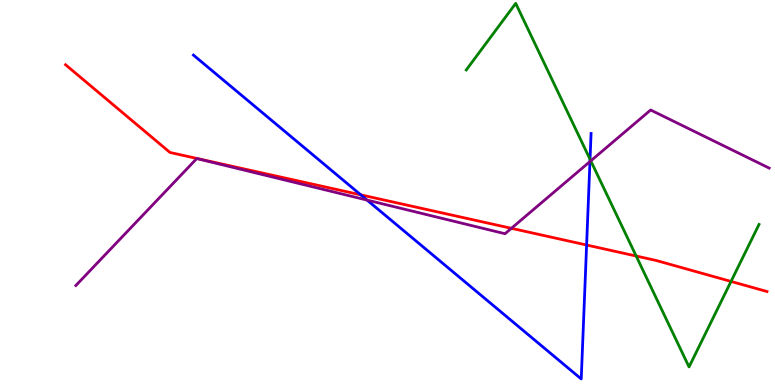[{'lines': ['blue', 'red'], 'intersections': [{'x': 4.66, 'y': 4.94}, {'x': 7.57, 'y': 3.64}]}, {'lines': ['green', 'red'], 'intersections': [{'x': 8.21, 'y': 3.35}, {'x': 9.43, 'y': 2.69}]}, {'lines': ['purple', 'red'], 'intersections': [{'x': 6.6, 'y': 4.07}]}, {'lines': ['blue', 'green'], 'intersections': [{'x': 7.61, 'y': 5.86}]}, {'lines': ['blue', 'purple'], 'intersections': [{'x': 4.74, 'y': 4.8}, {'x': 7.61, 'y': 5.8}]}, {'lines': ['green', 'purple'], 'intersections': [{'x': 7.62, 'y': 5.82}]}]